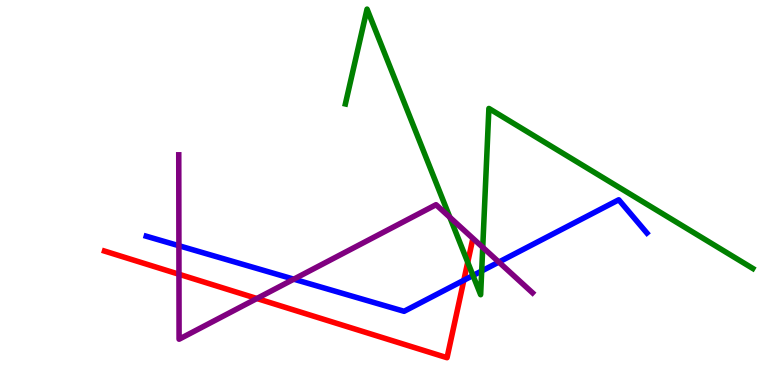[{'lines': ['blue', 'red'], 'intersections': [{'x': 5.98, 'y': 2.72}]}, {'lines': ['green', 'red'], 'intersections': [{'x': 6.04, 'y': 3.19}]}, {'lines': ['purple', 'red'], 'intersections': [{'x': 2.31, 'y': 2.88}, {'x': 3.31, 'y': 2.25}]}, {'lines': ['blue', 'green'], 'intersections': [{'x': 6.1, 'y': 2.84}, {'x': 6.22, 'y': 2.96}]}, {'lines': ['blue', 'purple'], 'intersections': [{'x': 2.31, 'y': 3.62}, {'x': 3.79, 'y': 2.75}, {'x': 6.44, 'y': 3.19}]}, {'lines': ['green', 'purple'], 'intersections': [{'x': 5.8, 'y': 4.36}, {'x': 6.23, 'y': 3.58}]}]